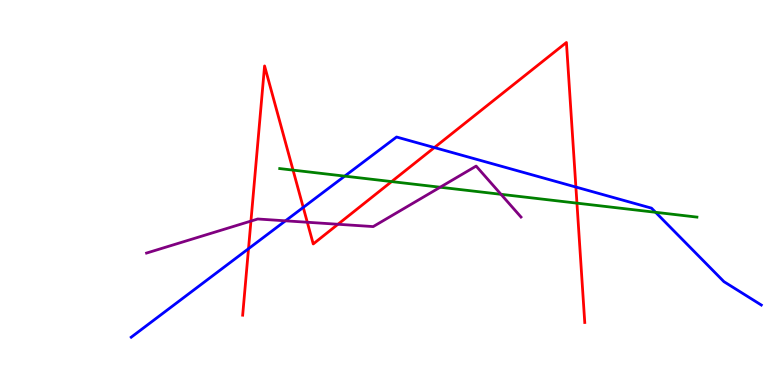[{'lines': ['blue', 'red'], 'intersections': [{'x': 3.21, 'y': 3.54}, {'x': 3.91, 'y': 4.61}, {'x': 5.6, 'y': 6.17}, {'x': 7.43, 'y': 5.14}]}, {'lines': ['green', 'red'], 'intersections': [{'x': 3.78, 'y': 5.58}, {'x': 5.05, 'y': 5.28}, {'x': 7.44, 'y': 4.72}]}, {'lines': ['purple', 'red'], 'intersections': [{'x': 3.24, 'y': 4.26}, {'x': 3.97, 'y': 4.23}, {'x': 4.36, 'y': 4.17}]}, {'lines': ['blue', 'green'], 'intersections': [{'x': 4.45, 'y': 5.43}, {'x': 8.46, 'y': 4.49}]}, {'lines': ['blue', 'purple'], 'intersections': [{'x': 3.68, 'y': 4.26}]}, {'lines': ['green', 'purple'], 'intersections': [{'x': 5.68, 'y': 5.14}, {'x': 6.46, 'y': 4.95}]}]